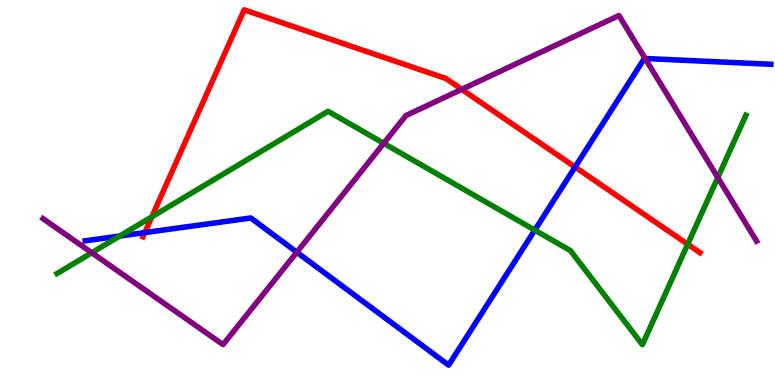[{'lines': ['blue', 'red'], 'intersections': [{'x': 1.87, 'y': 3.96}, {'x': 7.42, 'y': 5.66}]}, {'lines': ['green', 'red'], 'intersections': [{'x': 1.96, 'y': 4.37}, {'x': 8.87, 'y': 3.66}]}, {'lines': ['purple', 'red'], 'intersections': [{'x': 5.96, 'y': 7.68}]}, {'lines': ['blue', 'green'], 'intersections': [{'x': 1.54, 'y': 3.87}, {'x': 6.9, 'y': 4.02}]}, {'lines': ['blue', 'purple'], 'intersections': [{'x': 3.83, 'y': 3.45}, {'x': 8.32, 'y': 8.48}]}, {'lines': ['green', 'purple'], 'intersections': [{'x': 1.18, 'y': 3.43}, {'x': 4.95, 'y': 6.28}, {'x': 9.26, 'y': 5.39}]}]